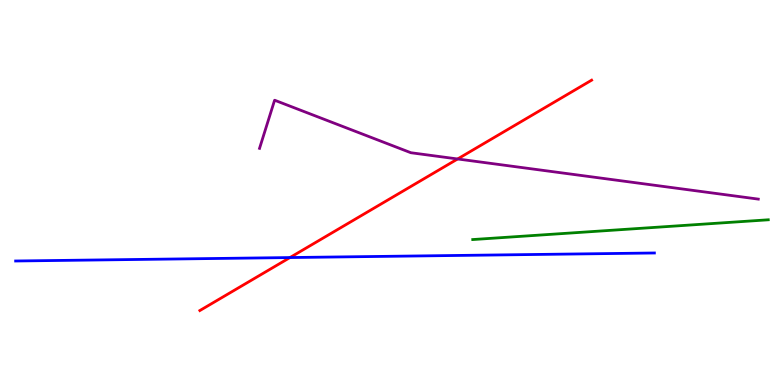[{'lines': ['blue', 'red'], 'intersections': [{'x': 3.74, 'y': 3.31}]}, {'lines': ['green', 'red'], 'intersections': []}, {'lines': ['purple', 'red'], 'intersections': [{'x': 5.9, 'y': 5.87}]}, {'lines': ['blue', 'green'], 'intersections': []}, {'lines': ['blue', 'purple'], 'intersections': []}, {'lines': ['green', 'purple'], 'intersections': []}]